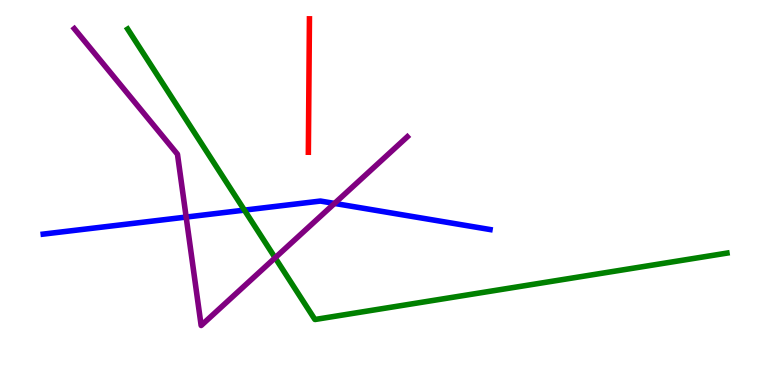[{'lines': ['blue', 'red'], 'intersections': []}, {'lines': ['green', 'red'], 'intersections': []}, {'lines': ['purple', 'red'], 'intersections': []}, {'lines': ['blue', 'green'], 'intersections': [{'x': 3.15, 'y': 4.54}]}, {'lines': ['blue', 'purple'], 'intersections': [{'x': 2.4, 'y': 4.36}, {'x': 4.32, 'y': 4.72}]}, {'lines': ['green', 'purple'], 'intersections': [{'x': 3.55, 'y': 3.3}]}]